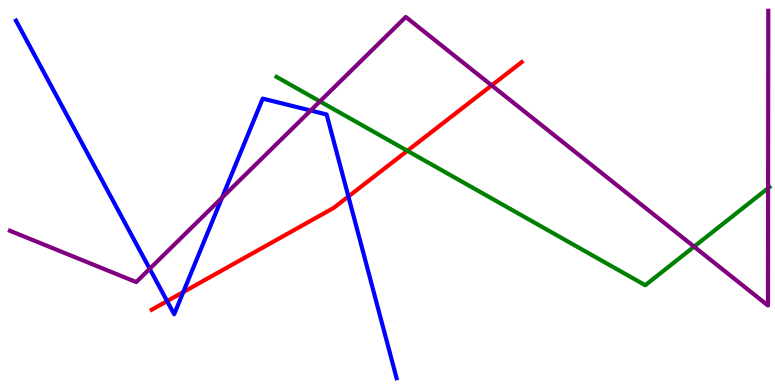[{'lines': ['blue', 'red'], 'intersections': [{'x': 2.16, 'y': 2.18}, {'x': 2.36, 'y': 2.41}, {'x': 4.5, 'y': 4.9}]}, {'lines': ['green', 'red'], 'intersections': [{'x': 5.26, 'y': 6.08}]}, {'lines': ['purple', 'red'], 'intersections': [{'x': 6.34, 'y': 7.78}]}, {'lines': ['blue', 'green'], 'intersections': []}, {'lines': ['blue', 'purple'], 'intersections': [{'x': 1.93, 'y': 3.02}, {'x': 2.87, 'y': 4.87}, {'x': 4.01, 'y': 7.13}]}, {'lines': ['green', 'purple'], 'intersections': [{'x': 4.13, 'y': 7.37}, {'x': 8.96, 'y': 3.59}, {'x': 9.91, 'y': 5.11}]}]